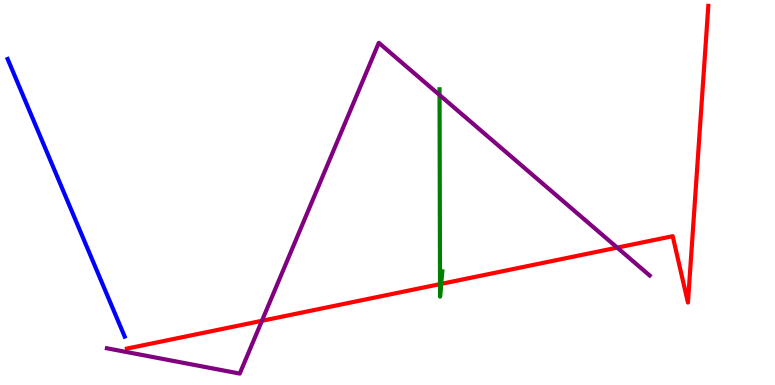[{'lines': ['blue', 'red'], 'intersections': []}, {'lines': ['green', 'red'], 'intersections': [{'x': 5.68, 'y': 2.62}, {'x': 5.69, 'y': 2.63}]}, {'lines': ['purple', 'red'], 'intersections': [{'x': 3.38, 'y': 1.67}, {'x': 7.96, 'y': 3.57}]}, {'lines': ['blue', 'green'], 'intersections': []}, {'lines': ['blue', 'purple'], 'intersections': []}, {'lines': ['green', 'purple'], 'intersections': [{'x': 5.67, 'y': 7.53}]}]